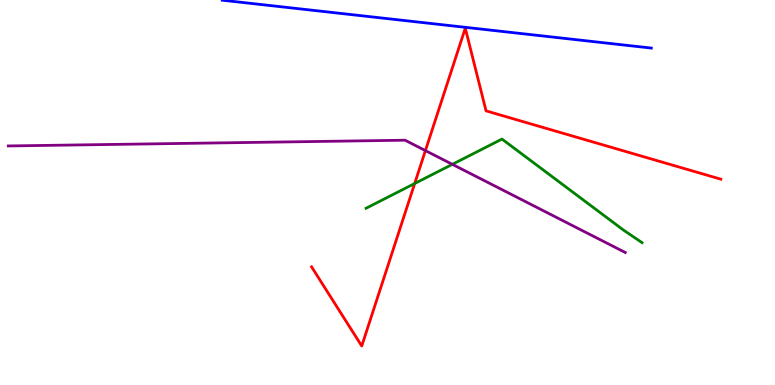[{'lines': ['blue', 'red'], 'intersections': []}, {'lines': ['green', 'red'], 'intersections': [{'x': 5.35, 'y': 5.23}]}, {'lines': ['purple', 'red'], 'intersections': [{'x': 5.49, 'y': 6.09}]}, {'lines': ['blue', 'green'], 'intersections': []}, {'lines': ['blue', 'purple'], 'intersections': []}, {'lines': ['green', 'purple'], 'intersections': [{'x': 5.84, 'y': 5.73}]}]